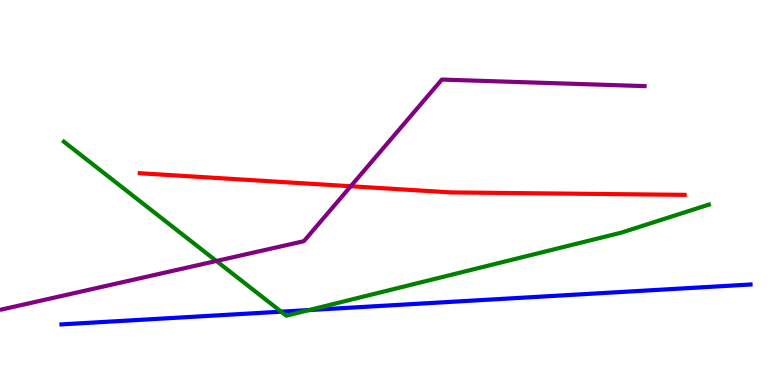[{'lines': ['blue', 'red'], 'intersections': []}, {'lines': ['green', 'red'], 'intersections': []}, {'lines': ['purple', 'red'], 'intersections': [{'x': 4.53, 'y': 5.16}]}, {'lines': ['blue', 'green'], 'intersections': [{'x': 3.63, 'y': 1.9}, {'x': 3.99, 'y': 1.95}]}, {'lines': ['blue', 'purple'], 'intersections': []}, {'lines': ['green', 'purple'], 'intersections': [{'x': 2.79, 'y': 3.22}]}]